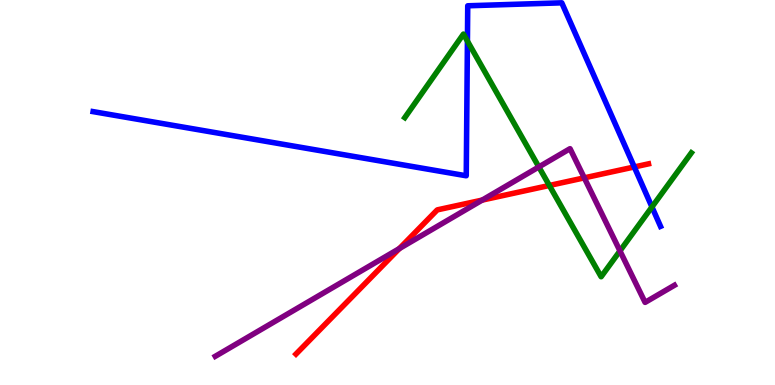[{'lines': ['blue', 'red'], 'intersections': [{'x': 8.18, 'y': 5.66}]}, {'lines': ['green', 'red'], 'intersections': [{'x': 7.09, 'y': 5.18}]}, {'lines': ['purple', 'red'], 'intersections': [{'x': 5.15, 'y': 3.54}, {'x': 6.22, 'y': 4.8}, {'x': 7.54, 'y': 5.38}]}, {'lines': ['blue', 'green'], 'intersections': [{'x': 6.03, 'y': 8.93}, {'x': 8.41, 'y': 4.62}]}, {'lines': ['blue', 'purple'], 'intersections': []}, {'lines': ['green', 'purple'], 'intersections': [{'x': 6.95, 'y': 5.66}, {'x': 8.0, 'y': 3.48}]}]